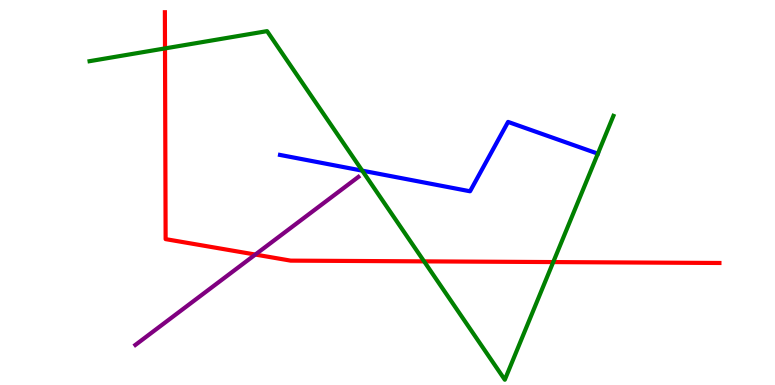[{'lines': ['blue', 'red'], 'intersections': []}, {'lines': ['green', 'red'], 'intersections': [{'x': 2.13, 'y': 8.74}, {'x': 5.47, 'y': 3.21}, {'x': 7.14, 'y': 3.19}]}, {'lines': ['purple', 'red'], 'intersections': [{'x': 3.29, 'y': 3.39}]}, {'lines': ['blue', 'green'], 'intersections': [{'x': 4.67, 'y': 5.57}]}, {'lines': ['blue', 'purple'], 'intersections': []}, {'lines': ['green', 'purple'], 'intersections': []}]